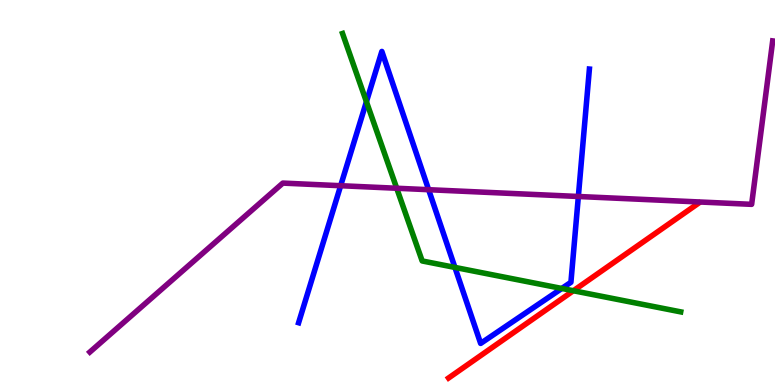[{'lines': ['blue', 'red'], 'intersections': []}, {'lines': ['green', 'red'], 'intersections': [{'x': 7.4, 'y': 2.45}]}, {'lines': ['purple', 'red'], 'intersections': []}, {'lines': ['blue', 'green'], 'intersections': [{'x': 4.73, 'y': 7.36}, {'x': 5.87, 'y': 3.05}, {'x': 7.25, 'y': 2.51}]}, {'lines': ['blue', 'purple'], 'intersections': [{'x': 4.4, 'y': 5.18}, {'x': 5.53, 'y': 5.07}, {'x': 7.46, 'y': 4.9}]}, {'lines': ['green', 'purple'], 'intersections': [{'x': 5.12, 'y': 5.11}]}]